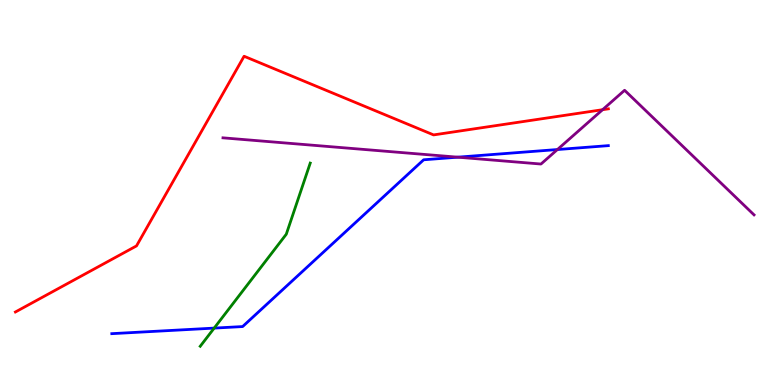[{'lines': ['blue', 'red'], 'intersections': []}, {'lines': ['green', 'red'], 'intersections': []}, {'lines': ['purple', 'red'], 'intersections': [{'x': 7.78, 'y': 7.15}]}, {'lines': ['blue', 'green'], 'intersections': [{'x': 2.76, 'y': 1.48}]}, {'lines': ['blue', 'purple'], 'intersections': [{'x': 5.91, 'y': 5.92}, {'x': 7.19, 'y': 6.12}]}, {'lines': ['green', 'purple'], 'intersections': []}]